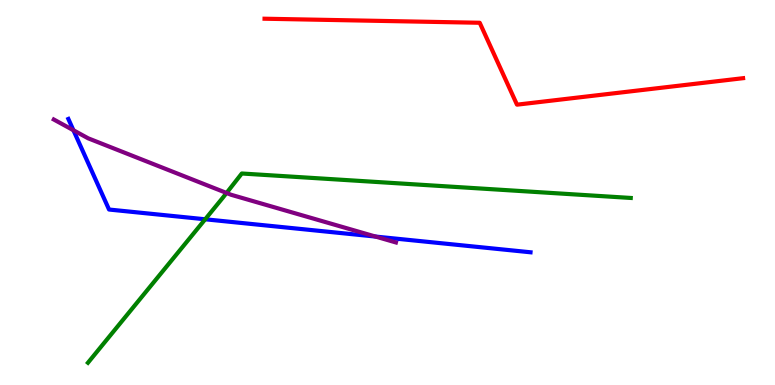[{'lines': ['blue', 'red'], 'intersections': []}, {'lines': ['green', 'red'], 'intersections': []}, {'lines': ['purple', 'red'], 'intersections': []}, {'lines': ['blue', 'green'], 'intersections': [{'x': 2.65, 'y': 4.3}]}, {'lines': ['blue', 'purple'], 'intersections': [{'x': 0.948, 'y': 6.62}, {'x': 4.85, 'y': 3.86}]}, {'lines': ['green', 'purple'], 'intersections': [{'x': 2.92, 'y': 4.99}]}]